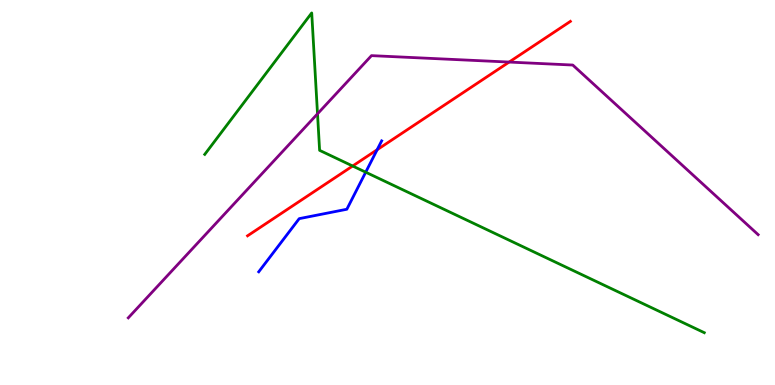[{'lines': ['blue', 'red'], 'intersections': [{'x': 4.87, 'y': 6.11}]}, {'lines': ['green', 'red'], 'intersections': [{'x': 4.55, 'y': 5.69}]}, {'lines': ['purple', 'red'], 'intersections': [{'x': 6.57, 'y': 8.39}]}, {'lines': ['blue', 'green'], 'intersections': [{'x': 4.72, 'y': 5.53}]}, {'lines': ['blue', 'purple'], 'intersections': []}, {'lines': ['green', 'purple'], 'intersections': [{'x': 4.1, 'y': 7.04}]}]